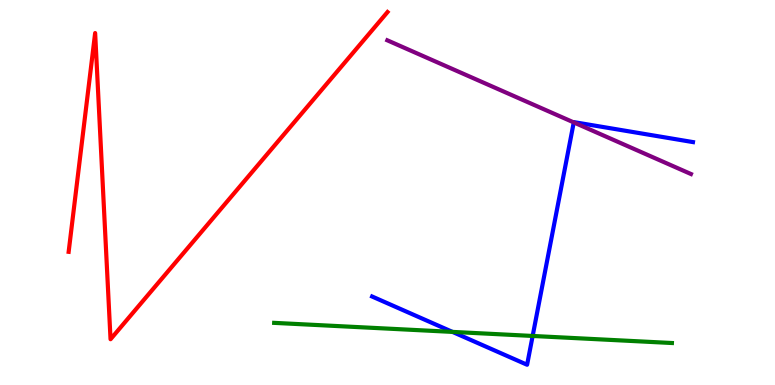[{'lines': ['blue', 'red'], 'intersections': []}, {'lines': ['green', 'red'], 'intersections': []}, {'lines': ['purple', 'red'], 'intersections': []}, {'lines': ['blue', 'green'], 'intersections': [{'x': 5.84, 'y': 1.38}, {'x': 6.87, 'y': 1.27}]}, {'lines': ['blue', 'purple'], 'intersections': [{'x': 7.4, 'y': 6.82}]}, {'lines': ['green', 'purple'], 'intersections': []}]